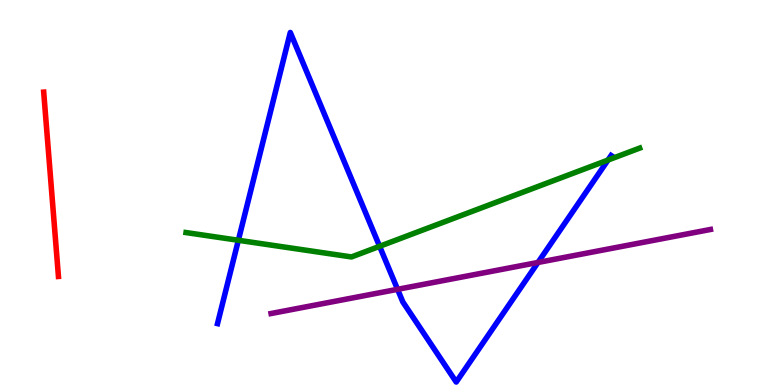[{'lines': ['blue', 'red'], 'intersections': []}, {'lines': ['green', 'red'], 'intersections': []}, {'lines': ['purple', 'red'], 'intersections': []}, {'lines': ['blue', 'green'], 'intersections': [{'x': 3.08, 'y': 3.76}, {'x': 4.9, 'y': 3.6}, {'x': 7.85, 'y': 5.84}]}, {'lines': ['blue', 'purple'], 'intersections': [{'x': 5.13, 'y': 2.49}, {'x': 6.94, 'y': 3.18}]}, {'lines': ['green', 'purple'], 'intersections': []}]